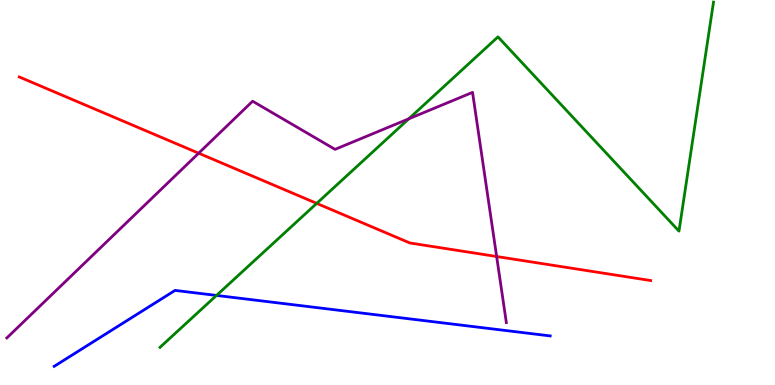[{'lines': ['blue', 'red'], 'intersections': []}, {'lines': ['green', 'red'], 'intersections': [{'x': 4.09, 'y': 4.72}]}, {'lines': ['purple', 'red'], 'intersections': [{'x': 2.56, 'y': 6.02}, {'x': 6.41, 'y': 3.34}]}, {'lines': ['blue', 'green'], 'intersections': [{'x': 2.79, 'y': 2.33}]}, {'lines': ['blue', 'purple'], 'intersections': []}, {'lines': ['green', 'purple'], 'intersections': [{'x': 5.27, 'y': 6.91}]}]